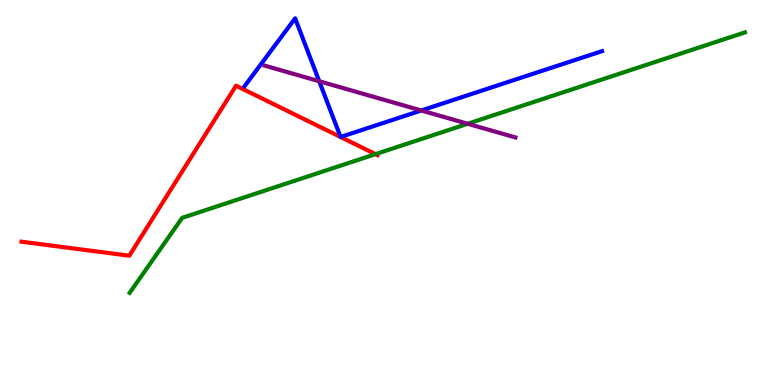[{'lines': ['blue', 'red'], 'intersections': []}, {'lines': ['green', 'red'], 'intersections': [{'x': 4.84, 'y': 6.0}]}, {'lines': ['purple', 'red'], 'intersections': []}, {'lines': ['blue', 'green'], 'intersections': []}, {'lines': ['blue', 'purple'], 'intersections': [{'x': 4.12, 'y': 7.89}, {'x': 5.44, 'y': 7.13}]}, {'lines': ['green', 'purple'], 'intersections': [{'x': 6.03, 'y': 6.79}]}]